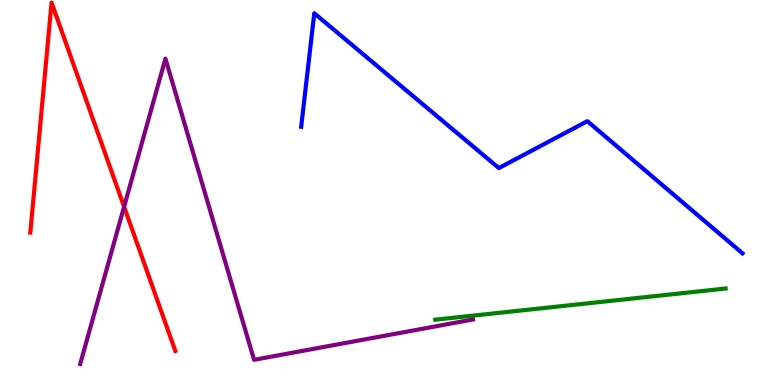[{'lines': ['blue', 'red'], 'intersections': []}, {'lines': ['green', 'red'], 'intersections': []}, {'lines': ['purple', 'red'], 'intersections': [{'x': 1.6, 'y': 4.63}]}, {'lines': ['blue', 'green'], 'intersections': []}, {'lines': ['blue', 'purple'], 'intersections': []}, {'lines': ['green', 'purple'], 'intersections': []}]